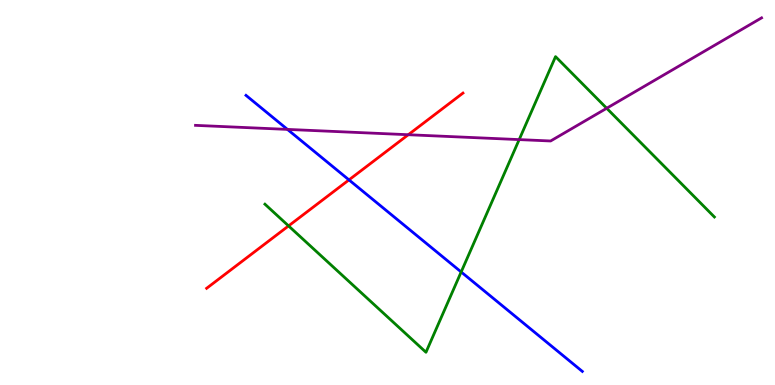[{'lines': ['blue', 'red'], 'intersections': [{'x': 4.5, 'y': 5.33}]}, {'lines': ['green', 'red'], 'intersections': [{'x': 3.72, 'y': 4.13}]}, {'lines': ['purple', 'red'], 'intersections': [{'x': 5.27, 'y': 6.5}]}, {'lines': ['blue', 'green'], 'intersections': [{'x': 5.95, 'y': 2.94}]}, {'lines': ['blue', 'purple'], 'intersections': [{'x': 3.71, 'y': 6.64}]}, {'lines': ['green', 'purple'], 'intersections': [{'x': 6.7, 'y': 6.37}, {'x': 7.83, 'y': 7.19}]}]